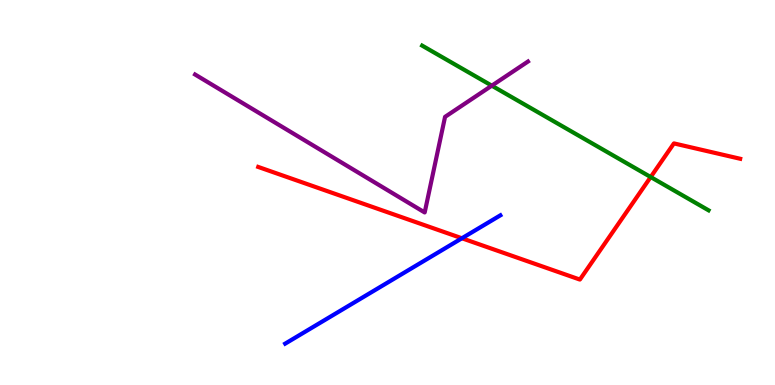[{'lines': ['blue', 'red'], 'intersections': [{'x': 5.96, 'y': 3.81}]}, {'lines': ['green', 'red'], 'intersections': [{'x': 8.4, 'y': 5.4}]}, {'lines': ['purple', 'red'], 'intersections': []}, {'lines': ['blue', 'green'], 'intersections': []}, {'lines': ['blue', 'purple'], 'intersections': []}, {'lines': ['green', 'purple'], 'intersections': [{'x': 6.35, 'y': 7.77}]}]